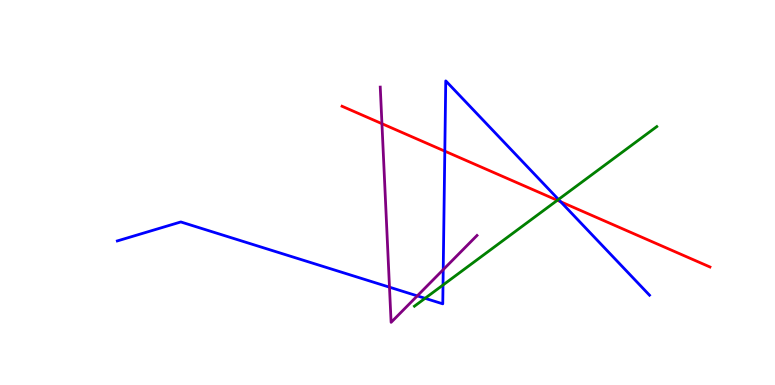[{'lines': ['blue', 'red'], 'intersections': [{'x': 5.74, 'y': 6.07}, {'x': 7.23, 'y': 4.76}]}, {'lines': ['green', 'red'], 'intersections': [{'x': 7.19, 'y': 4.8}]}, {'lines': ['purple', 'red'], 'intersections': [{'x': 4.93, 'y': 6.79}]}, {'lines': ['blue', 'green'], 'intersections': [{'x': 5.48, 'y': 2.25}, {'x': 5.72, 'y': 2.6}, {'x': 7.21, 'y': 4.82}]}, {'lines': ['blue', 'purple'], 'intersections': [{'x': 5.03, 'y': 2.54}, {'x': 5.38, 'y': 2.32}, {'x': 5.72, 'y': 3.0}]}, {'lines': ['green', 'purple'], 'intersections': []}]